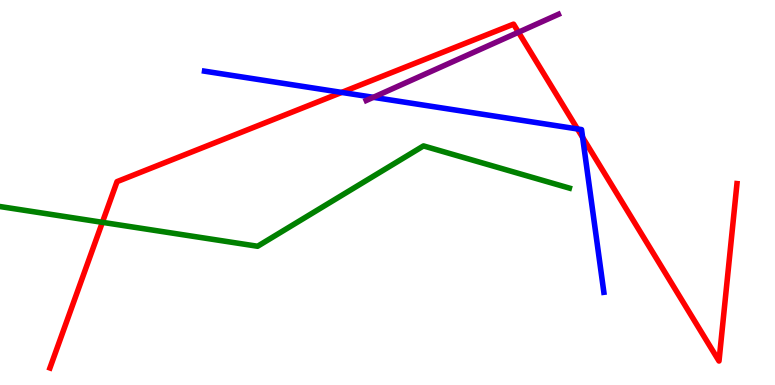[{'lines': ['blue', 'red'], 'intersections': [{'x': 4.41, 'y': 7.6}, {'x': 7.45, 'y': 6.65}, {'x': 7.52, 'y': 6.43}]}, {'lines': ['green', 'red'], 'intersections': [{'x': 1.32, 'y': 4.23}]}, {'lines': ['purple', 'red'], 'intersections': [{'x': 6.69, 'y': 9.16}]}, {'lines': ['blue', 'green'], 'intersections': []}, {'lines': ['blue', 'purple'], 'intersections': [{'x': 4.82, 'y': 7.47}]}, {'lines': ['green', 'purple'], 'intersections': []}]